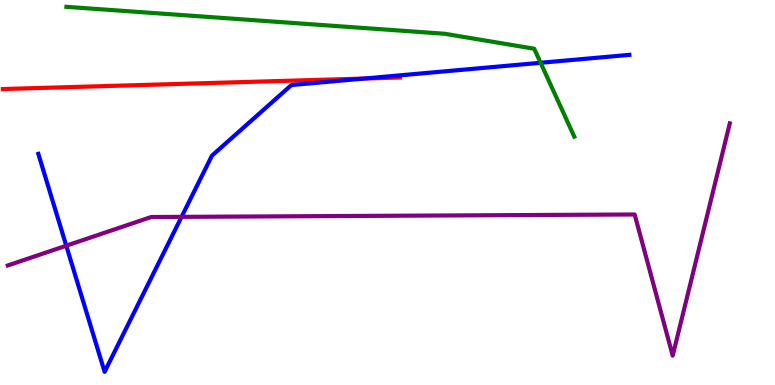[{'lines': ['blue', 'red'], 'intersections': [{'x': 4.7, 'y': 7.96}]}, {'lines': ['green', 'red'], 'intersections': []}, {'lines': ['purple', 'red'], 'intersections': []}, {'lines': ['blue', 'green'], 'intersections': [{'x': 6.98, 'y': 8.37}]}, {'lines': ['blue', 'purple'], 'intersections': [{'x': 0.855, 'y': 3.62}, {'x': 2.34, 'y': 4.37}]}, {'lines': ['green', 'purple'], 'intersections': []}]